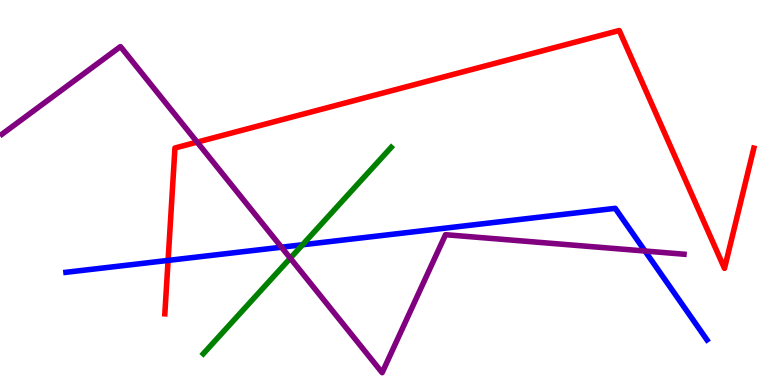[{'lines': ['blue', 'red'], 'intersections': [{'x': 2.17, 'y': 3.24}]}, {'lines': ['green', 'red'], 'intersections': []}, {'lines': ['purple', 'red'], 'intersections': [{'x': 2.54, 'y': 6.31}]}, {'lines': ['blue', 'green'], 'intersections': [{'x': 3.9, 'y': 3.64}]}, {'lines': ['blue', 'purple'], 'intersections': [{'x': 3.63, 'y': 3.58}, {'x': 8.32, 'y': 3.48}]}, {'lines': ['green', 'purple'], 'intersections': [{'x': 3.75, 'y': 3.29}]}]